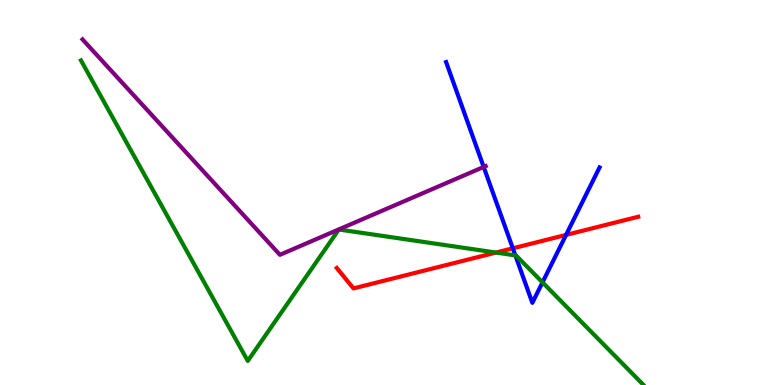[{'lines': ['blue', 'red'], 'intersections': [{'x': 6.62, 'y': 3.55}, {'x': 7.3, 'y': 3.9}]}, {'lines': ['green', 'red'], 'intersections': [{'x': 6.4, 'y': 3.44}]}, {'lines': ['purple', 'red'], 'intersections': []}, {'lines': ['blue', 'green'], 'intersections': [{'x': 6.65, 'y': 3.37}, {'x': 7.0, 'y': 2.67}]}, {'lines': ['blue', 'purple'], 'intersections': [{'x': 6.24, 'y': 5.66}]}, {'lines': ['green', 'purple'], 'intersections': []}]